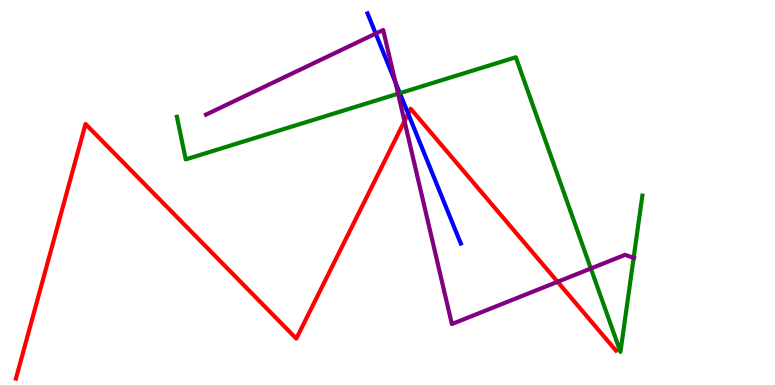[{'lines': ['blue', 'red'], 'intersections': [{'x': 5.27, 'y': 7.05}]}, {'lines': ['green', 'red'], 'intersections': []}, {'lines': ['purple', 'red'], 'intersections': [{'x': 5.22, 'y': 6.85}, {'x': 7.19, 'y': 2.68}]}, {'lines': ['blue', 'green'], 'intersections': [{'x': 5.16, 'y': 7.58}]}, {'lines': ['blue', 'purple'], 'intersections': [{'x': 4.85, 'y': 9.13}, {'x': 5.1, 'y': 7.87}]}, {'lines': ['green', 'purple'], 'intersections': [{'x': 5.14, 'y': 7.57}, {'x': 7.62, 'y': 3.03}, {'x': 8.18, 'y': 3.3}]}]